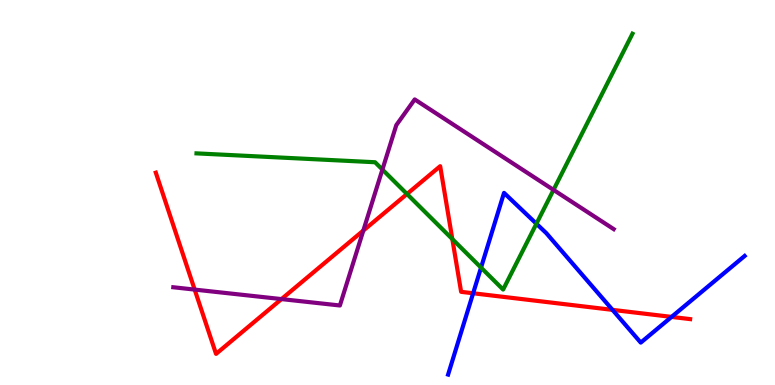[{'lines': ['blue', 'red'], 'intersections': [{'x': 6.1, 'y': 2.38}, {'x': 7.9, 'y': 1.95}, {'x': 8.67, 'y': 1.77}]}, {'lines': ['green', 'red'], 'intersections': [{'x': 5.25, 'y': 4.96}, {'x': 5.84, 'y': 3.79}]}, {'lines': ['purple', 'red'], 'intersections': [{'x': 2.51, 'y': 2.48}, {'x': 3.63, 'y': 2.23}, {'x': 4.69, 'y': 4.01}]}, {'lines': ['blue', 'green'], 'intersections': [{'x': 6.21, 'y': 3.05}, {'x': 6.92, 'y': 4.19}]}, {'lines': ['blue', 'purple'], 'intersections': []}, {'lines': ['green', 'purple'], 'intersections': [{'x': 4.93, 'y': 5.6}, {'x': 7.14, 'y': 5.07}]}]